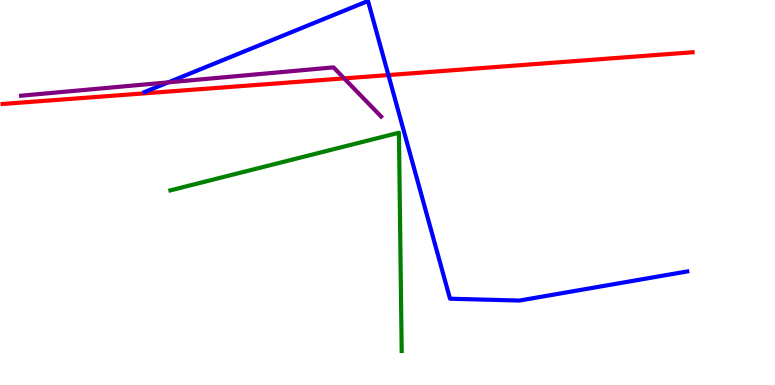[{'lines': ['blue', 'red'], 'intersections': [{'x': 5.01, 'y': 8.05}]}, {'lines': ['green', 'red'], 'intersections': []}, {'lines': ['purple', 'red'], 'intersections': [{'x': 4.44, 'y': 7.96}]}, {'lines': ['blue', 'green'], 'intersections': []}, {'lines': ['blue', 'purple'], 'intersections': [{'x': 2.17, 'y': 7.86}]}, {'lines': ['green', 'purple'], 'intersections': []}]